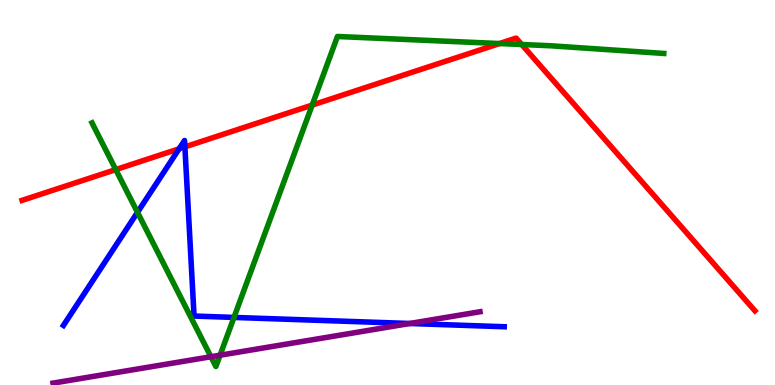[{'lines': ['blue', 'red'], 'intersections': [{'x': 2.31, 'y': 6.14}, {'x': 2.39, 'y': 6.18}]}, {'lines': ['green', 'red'], 'intersections': [{'x': 1.49, 'y': 5.59}, {'x': 4.03, 'y': 7.27}, {'x': 6.45, 'y': 8.87}, {'x': 6.73, 'y': 8.84}]}, {'lines': ['purple', 'red'], 'intersections': []}, {'lines': ['blue', 'green'], 'intersections': [{'x': 1.77, 'y': 4.48}, {'x': 3.02, 'y': 1.76}]}, {'lines': ['blue', 'purple'], 'intersections': [{'x': 5.29, 'y': 1.6}]}, {'lines': ['green', 'purple'], 'intersections': [{'x': 2.72, 'y': 0.734}, {'x': 2.84, 'y': 0.774}]}]